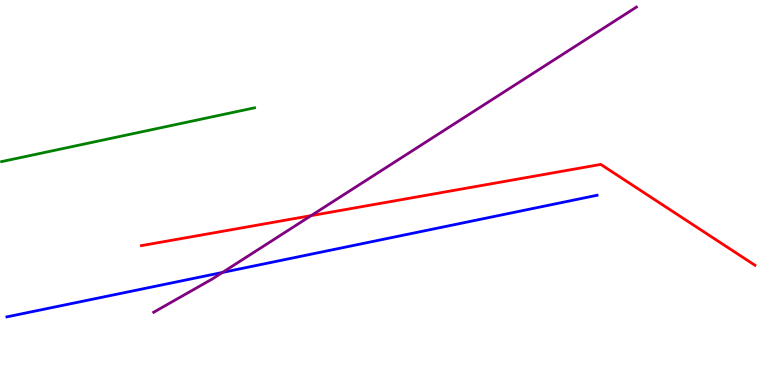[{'lines': ['blue', 'red'], 'intersections': []}, {'lines': ['green', 'red'], 'intersections': []}, {'lines': ['purple', 'red'], 'intersections': [{'x': 4.01, 'y': 4.4}]}, {'lines': ['blue', 'green'], 'intersections': []}, {'lines': ['blue', 'purple'], 'intersections': [{'x': 2.87, 'y': 2.92}]}, {'lines': ['green', 'purple'], 'intersections': []}]